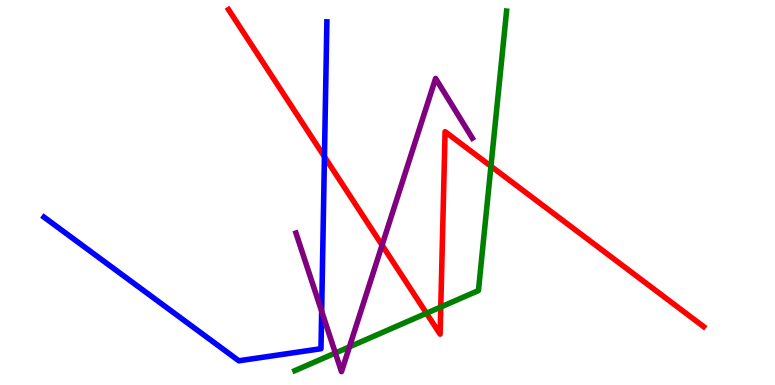[{'lines': ['blue', 'red'], 'intersections': [{'x': 4.19, 'y': 5.93}]}, {'lines': ['green', 'red'], 'intersections': [{'x': 5.5, 'y': 1.86}, {'x': 5.69, 'y': 2.03}, {'x': 6.33, 'y': 5.68}]}, {'lines': ['purple', 'red'], 'intersections': [{'x': 4.93, 'y': 3.63}]}, {'lines': ['blue', 'green'], 'intersections': []}, {'lines': ['blue', 'purple'], 'intersections': [{'x': 4.15, 'y': 1.91}]}, {'lines': ['green', 'purple'], 'intersections': [{'x': 4.33, 'y': 0.831}, {'x': 4.51, 'y': 0.991}]}]